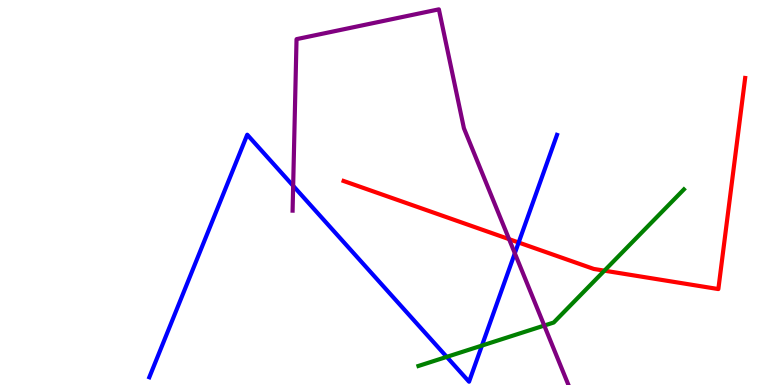[{'lines': ['blue', 'red'], 'intersections': [{'x': 6.69, 'y': 3.7}]}, {'lines': ['green', 'red'], 'intersections': [{'x': 7.8, 'y': 2.97}]}, {'lines': ['purple', 'red'], 'intersections': [{'x': 6.57, 'y': 3.79}]}, {'lines': ['blue', 'green'], 'intersections': [{'x': 5.76, 'y': 0.731}, {'x': 6.22, 'y': 1.02}]}, {'lines': ['blue', 'purple'], 'intersections': [{'x': 3.78, 'y': 5.17}, {'x': 6.64, 'y': 3.42}]}, {'lines': ['green', 'purple'], 'intersections': [{'x': 7.02, 'y': 1.54}]}]